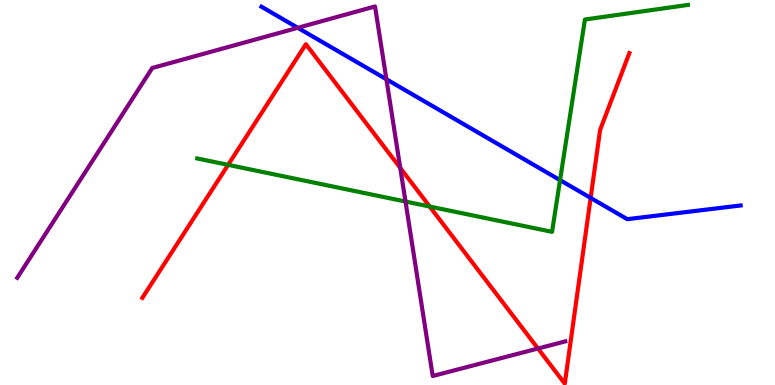[{'lines': ['blue', 'red'], 'intersections': [{'x': 7.62, 'y': 4.86}]}, {'lines': ['green', 'red'], 'intersections': [{'x': 2.94, 'y': 5.72}, {'x': 5.54, 'y': 4.64}]}, {'lines': ['purple', 'red'], 'intersections': [{'x': 5.16, 'y': 5.64}, {'x': 6.94, 'y': 0.948}]}, {'lines': ['blue', 'green'], 'intersections': [{'x': 7.23, 'y': 5.32}]}, {'lines': ['blue', 'purple'], 'intersections': [{'x': 3.84, 'y': 9.28}, {'x': 4.99, 'y': 7.94}]}, {'lines': ['green', 'purple'], 'intersections': [{'x': 5.23, 'y': 4.77}]}]